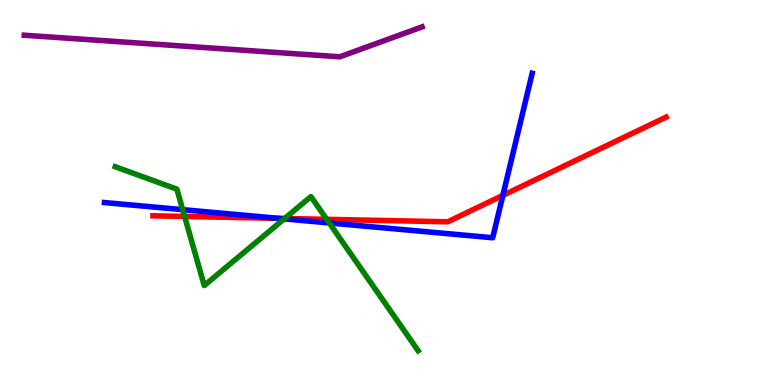[{'lines': ['blue', 'red'], 'intersections': [{'x': 3.6, 'y': 4.33}, {'x': 6.49, 'y': 4.93}]}, {'lines': ['green', 'red'], 'intersections': [{'x': 2.38, 'y': 4.38}, {'x': 3.67, 'y': 4.33}, {'x': 4.22, 'y': 4.3}]}, {'lines': ['purple', 'red'], 'intersections': []}, {'lines': ['blue', 'green'], 'intersections': [{'x': 2.36, 'y': 4.55}, {'x': 3.67, 'y': 4.32}, {'x': 4.25, 'y': 4.21}]}, {'lines': ['blue', 'purple'], 'intersections': []}, {'lines': ['green', 'purple'], 'intersections': []}]